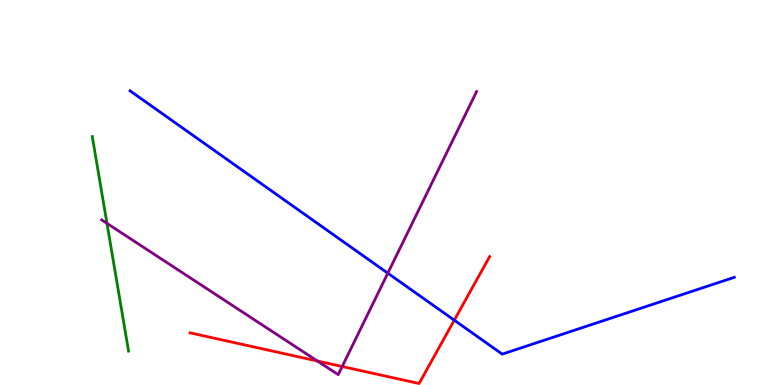[{'lines': ['blue', 'red'], 'intersections': [{'x': 5.86, 'y': 1.68}]}, {'lines': ['green', 'red'], 'intersections': []}, {'lines': ['purple', 'red'], 'intersections': [{'x': 4.1, 'y': 0.623}, {'x': 4.42, 'y': 0.481}]}, {'lines': ['blue', 'green'], 'intersections': []}, {'lines': ['blue', 'purple'], 'intersections': [{'x': 5.0, 'y': 2.9}]}, {'lines': ['green', 'purple'], 'intersections': [{'x': 1.38, 'y': 4.2}]}]